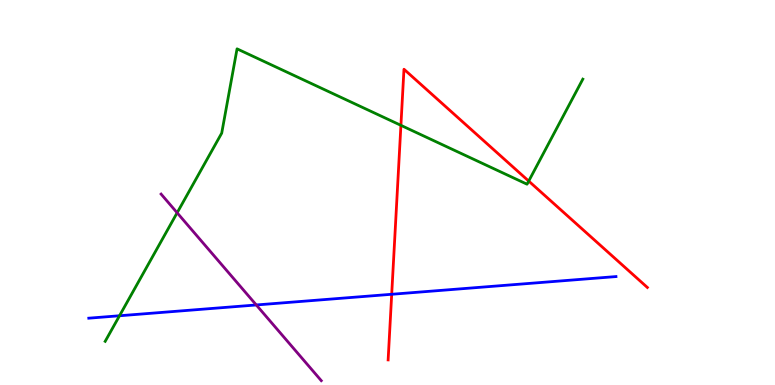[{'lines': ['blue', 'red'], 'intersections': [{'x': 5.05, 'y': 2.36}]}, {'lines': ['green', 'red'], 'intersections': [{'x': 5.17, 'y': 6.74}, {'x': 6.82, 'y': 5.3}]}, {'lines': ['purple', 'red'], 'intersections': []}, {'lines': ['blue', 'green'], 'intersections': [{'x': 1.54, 'y': 1.8}]}, {'lines': ['blue', 'purple'], 'intersections': [{'x': 3.31, 'y': 2.08}]}, {'lines': ['green', 'purple'], 'intersections': [{'x': 2.29, 'y': 4.47}]}]